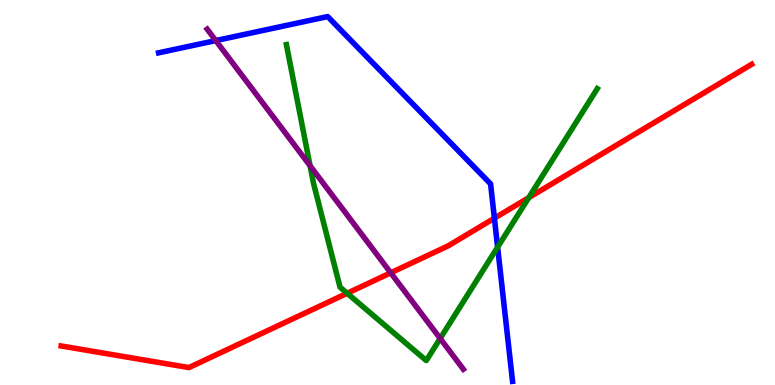[{'lines': ['blue', 'red'], 'intersections': [{'x': 6.38, 'y': 4.33}]}, {'lines': ['green', 'red'], 'intersections': [{'x': 4.48, 'y': 2.38}, {'x': 6.82, 'y': 4.87}]}, {'lines': ['purple', 'red'], 'intersections': [{'x': 5.04, 'y': 2.91}]}, {'lines': ['blue', 'green'], 'intersections': [{'x': 6.42, 'y': 3.58}]}, {'lines': ['blue', 'purple'], 'intersections': [{'x': 2.78, 'y': 8.95}]}, {'lines': ['green', 'purple'], 'intersections': [{'x': 4.0, 'y': 5.69}, {'x': 5.68, 'y': 1.21}]}]